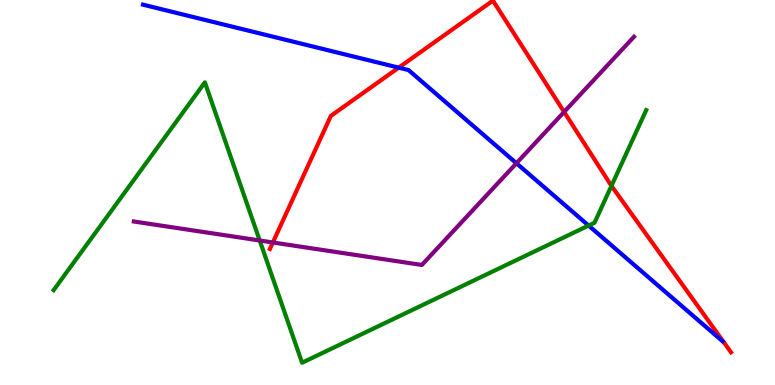[{'lines': ['blue', 'red'], 'intersections': [{'x': 5.14, 'y': 8.24}]}, {'lines': ['green', 'red'], 'intersections': [{'x': 7.89, 'y': 5.17}]}, {'lines': ['purple', 'red'], 'intersections': [{'x': 3.52, 'y': 3.7}, {'x': 7.28, 'y': 7.09}]}, {'lines': ['blue', 'green'], 'intersections': [{'x': 7.59, 'y': 4.14}]}, {'lines': ['blue', 'purple'], 'intersections': [{'x': 6.66, 'y': 5.76}]}, {'lines': ['green', 'purple'], 'intersections': [{'x': 3.35, 'y': 3.75}]}]